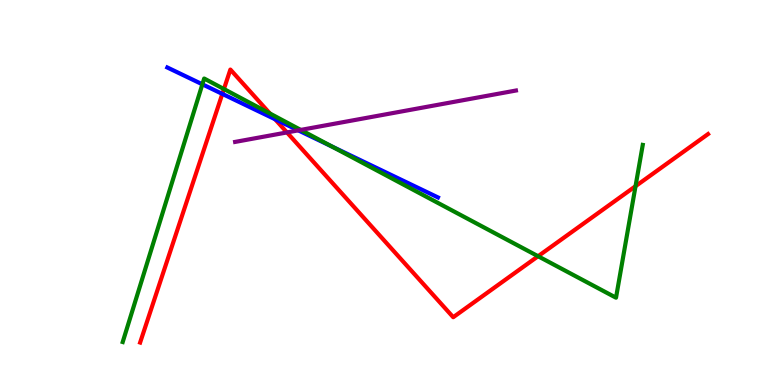[{'lines': ['blue', 'red'], 'intersections': [{'x': 2.87, 'y': 7.56}, {'x': 3.55, 'y': 6.9}]}, {'lines': ['green', 'red'], 'intersections': [{'x': 2.89, 'y': 7.69}, {'x': 3.48, 'y': 7.05}, {'x': 6.94, 'y': 3.34}, {'x': 8.2, 'y': 5.16}]}, {'lines': ['purple', 'red'], 'intersections': [{'x': 3.7, 'y': 6.56}]}, {'lines': ['blue', 'green'], 'intersections': [{'x': 2.61, 'y': 7.81}, {'x': 4.28, 'y': 6.19}]}, {'lines': ['blue', 'purple'], 'intersections': [{'x': 3.85, 'y': 6.61}]}, {'lines': ['green', 'purple'], 'intersections': [{'x': 3.88, 'y': 6.63}]}]